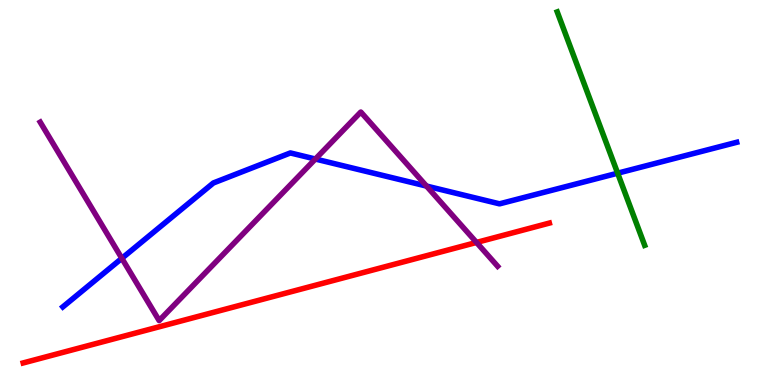[{'lines': ['blue', 'red'], 'intersections': []}, {'lines': ['green', 'red'], 'intersections': []}, {'lines': ['purple', 'red'], 'intersections': [{'x': 6.15, 'y': 3.7}]}, {'lines': ['blue', 'green'], 'intersections': [{'x': 7.97, 'y': 5.5}]}, {'lines': ['blue', 'purple'], 'intersections': [{'x': 1.57, 'y': 3.29}, {'x': 4.07, 'y': 5.87}, {'x': 5.5, 'y': 5.17}]}, {'lines': ['green', 'purple'], 'intersections': []}]